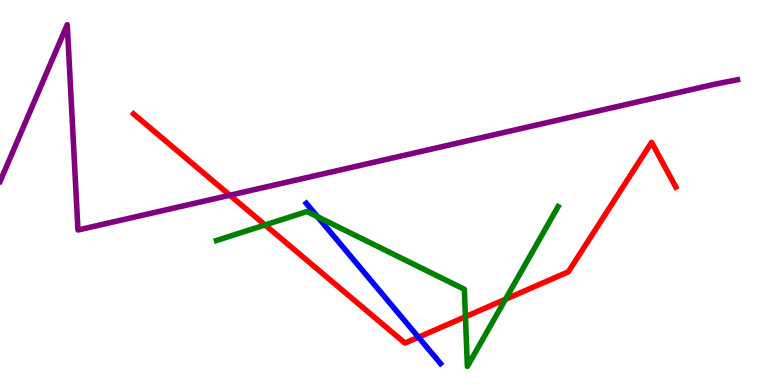[{'lines': ['blue', 'red'], 'intersections': [{'x': 5.4, 'y': 1.24}]}, {'lines': ['green', 'red'], 'intersections': [{'x': 3.42, 'y': 4.16}, {'x': 6.01, 'y': 1.77}, {'x': 6.52, 'y': 2.23}]}, {'lines': ['purple', 'red'], 'intersections': [{'x': 2.97, 'y': 4.93}]}, {'lines': ['blue', 'green'], 'intersections': [{'x': 4.1, 'y': 4.37}]}, {'lines': ['blue', 'purple'], 'intersections': []}, {'lines': ['green', 'purple'], 'intersections': []}]